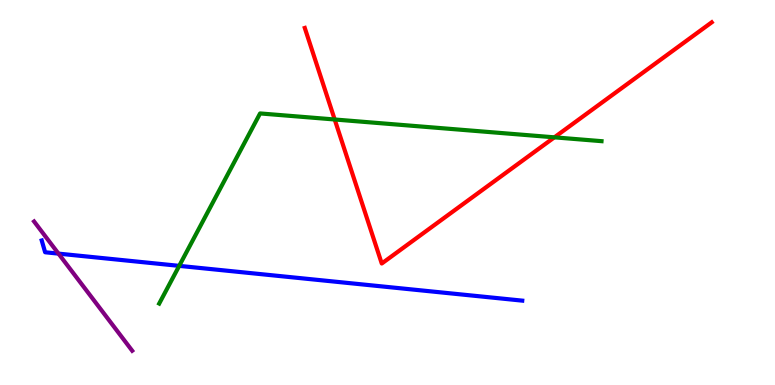[{'lines': ['blue', 'red'], 'intersections': []}, {'lines': ['green', 'red'], 'intersections': [{'x': 4.32, 'y': 6.9}, {'x': 7.15, 'y': 6.43}]}, {'lines': ['purple', 'red'], 'intersections': []}, {'lines': ['blue', 'green'], 'intersections': [{'x': 2.31, 'y': 3.09}]}, {'lines': ['blue', 'purple'], 'intersections': [{'x': 0.755, 'y': 3.41}]}, {'lines': ['green', 'purple'], 'intersections': []}]